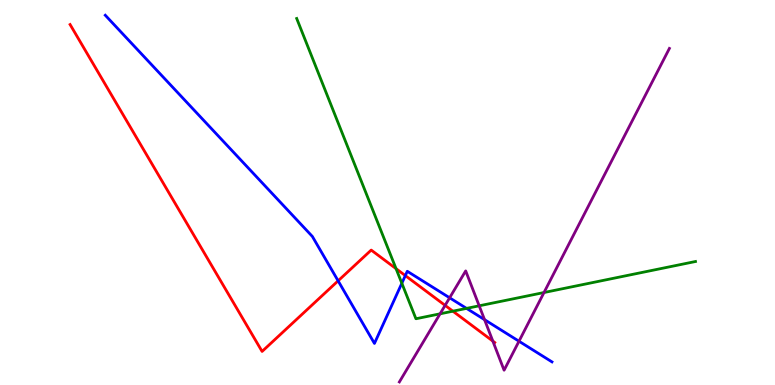[{'lines': ['blue', 'red'], 'intersections': [{'x': 4.36, 'y': 2.71}, {'x': 5.23, 'y': 2.84}]}, {'lines': ['green', 'red'], 'intersections': [{'x': 5.11, 'y': 3.02}, {'x': 5.84, 'y': 1.92}]}, {'lines': ['purple', 'red'], 'intersections': [{'x': 5.74, 'y': 2.07}, {'x': 6.36, 'y': 1.14}]}, {'lines': ['blue', 'green'], 'intersections': [{'x': 5.19, 'y': 2.64}, {'x': 6.02, 'y': 1.99}]}, {'lines': ['blue', 'purple'], 'intersections': [{'x': 5.8, 'y': 2.27}, {'x': 6.25, 'y': 1.7}, {'x': 6.7, 'y': 1.14}]}, {'lines': ['green', 'purple'], 'intersections': [{'x': 5.68, 'y': 1.85}, {'x': 6.18, 'y': 2.06}, {'x': 7.02, 'y': 2.4}]}]